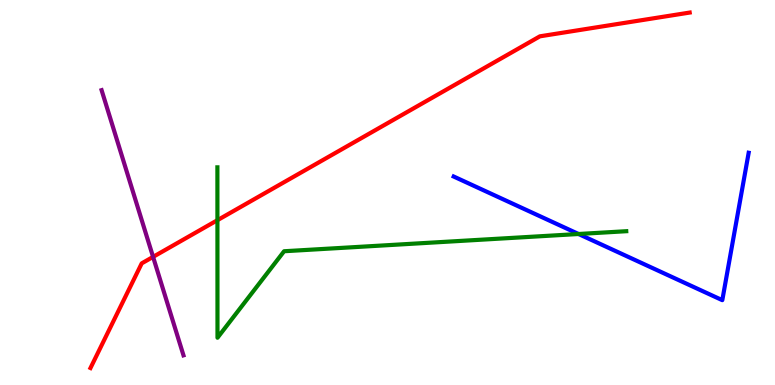[{'lines': ['blue', 'red'], 'intersections': []}, {'lines': ['green', 'red'], 'intersections': [{'x': 2.81, 'y': 4.28}]}, {'lines': ['purple', 'red'], 'intersections': [{'x': 1.98, 'y': 3.33}]}, {'lines': ['blue', 'green'], 'intersections': [{'x': 7.47, 'y': 3.92}]}, {'lines': ['blue', 'purple'], 'intersections': []}, {'lines': ['green', 'purple'], 'intersections': []}]